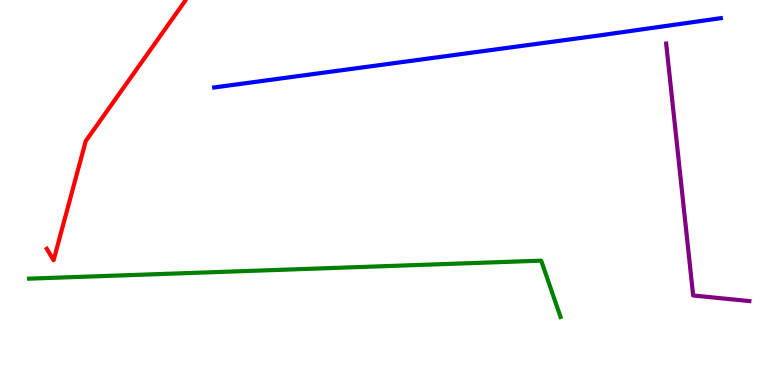[{'lines': ['blue', 'red'], 'intersections': []}, {'lines': ['green', 'red'], 'intersections': []}, {'lines': ['purple', 'red'], 'intersections': []}, {'lines': ['blue', 'green'], 'intersections': []}, {'lines': ['blue', 'purple'], 'intersections': []}, {'lines': ['green', 'purple'], 'intersections': []}]